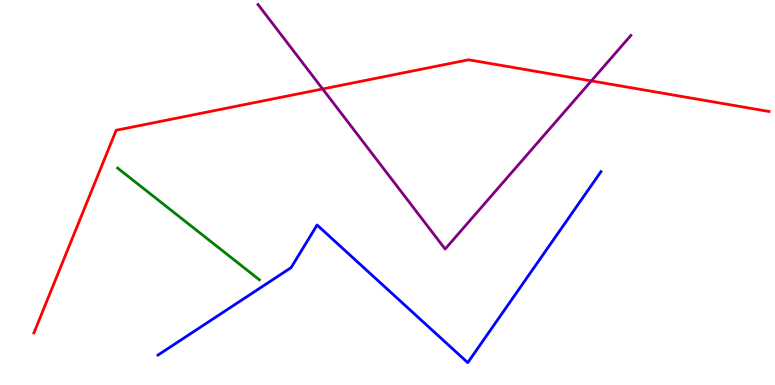[{'lines': ['blue', 'red'], 'intersections': []}, {'lines': ['green', 'red'], 'intersections': []}, {'lines': ['purple', 'red'], 'intersections': [{'x': 4.16, 'y': 7.69}, {'x': 7.63, 'y': 7.9}]}, {'lines': ['blue', 'green'], 'intersections': []}, {'lines': ['blue', 'purple'], 'intersections': []}, {'lines': ['green', 'purple'], 'intersections': []}]